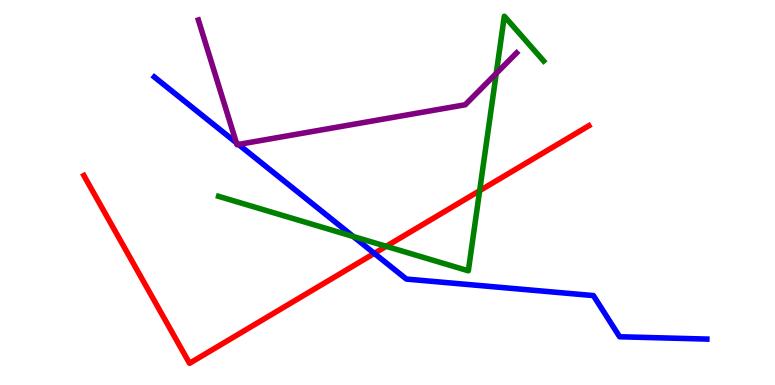[{'lines': ['blue', 'red'], 'intersections': [{'x': 4.83, 'y': 3.42}]}, {'lines': ['green', 'red'], 'intersections': [{'x': 4.98, 'y': 3.6}, {'x': 6.19, 'y': 5.05}]}, {'lines': ['purple', 'red'], 'intersections': []}, {'lines': ['blue', 'green'], 'intersections': [{'x': 4.56, 'y': 3.86}]}, {'lines': ['blue', 'purple'], 'intersections': [{'x': 3.05, 'y': 6.29}, {'x': 3.08, 'y': 6.25}]}, {'lines': ['green', 'purple'], 'intersections': [{'x': 6.4, 'y': 8.09}]}]